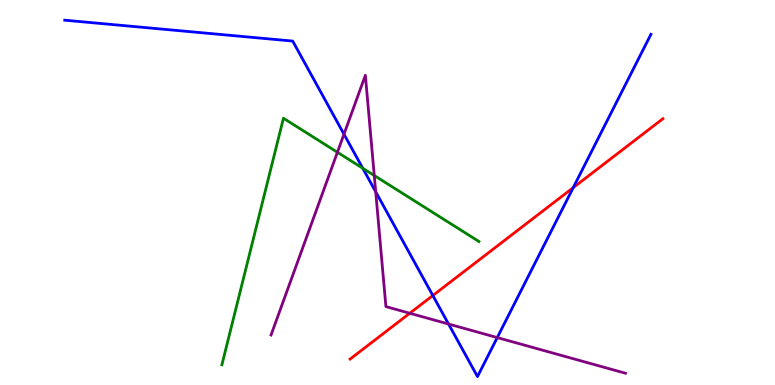[{'lines': ['blue', 'red'], 'intersections': [{'x': 5.58, 'y': 2.32}, {'x': 7.4, 'y': 5.13}]}, {'lines': ['green', 'red'], 'intersections': []}, {'lines': ['purple', 'red'], 'intersections': [{'x': 5.29, 'y': 1.86}]}, {'lines': ['blue', 'green'], 'intersections': [{'x': 4.68, 'y': 5.63}]}, {'lines': ['blue', 'purple'], 'intersections': [{'x': 4.44, 'y': 6.51}, {'x': 4.85, 'y': 5.02}, {'x': 5.79, 'y': 1.58}, {'x': 6.42, 'y': 1.23}]}, {'lines': ['green', 'purple'], 'intersections': [{'x': 4.35, 'y': 6.04}, {'x': 4.83, 'y': 5.44}]}]